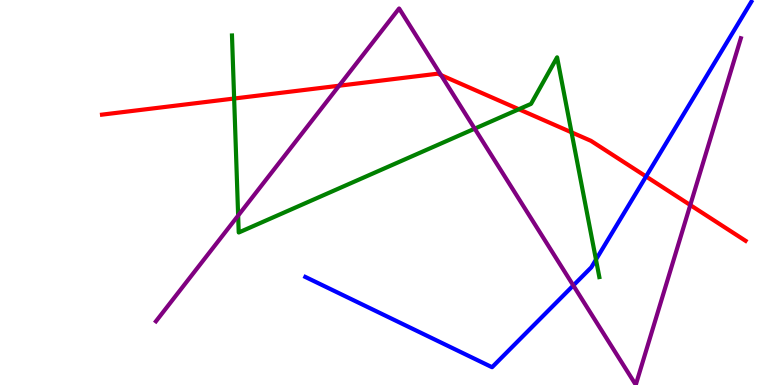[{'lines': ['blue', 'red'], 'intersections': [{'x': 8.34, 'y': 5.42}]}, {'lines': ['green', 'red'], 'intersections': [{'x': 3.02, 'y': 7.44}, {'x': 6.69, 'y': 7.16}, {'x': 7.37, 'y': 6.56}]}, {'lines': ['purple', 'red'], 'intersections': [{'x': 4.38, 'y': 7.77}, {'x': 5.69, 'y': 8.05}, {'x': 8.91, 'y': 4.67}]}, {'lines': ['blue', 'green'], 'intersections': [{'x': 7.69, 'y': 3.26}]}, {'lines': ['blue', 'purple'], 'intersections': [{'x': 7.4, 'y': 2.59}]}, {'lines': ['green', 'purple'], 'intersections': [{'x': 3.07, 'y': 4.4}, {'x': 6.13, 'y': 6.66}]}]